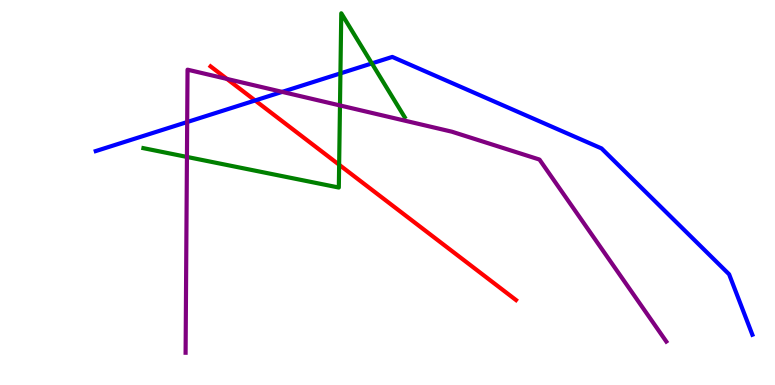[{'lines': ['blue', 'red'], 'intersections': [{'x': 3.29, 'y': 7.39}]}, {'lines': ['green', 'red'], 'intersections': [{'x': 4.38, 'y': 5.72}]}, {'lines': ['purple', 'red'], 'intersections': [{'x': 2.93, 'y': 7.95}]}, {'lines': ['blue', 'green'], 'intersections': [{'x': 4.39, 'y': 8.09}, {'x': 4.8, 'y': 8.35}]}, {'lines': ['blue', 'purple'], 'intersections': [{'x': 2.42, 'y': 6.83}, {'x': 3.64, 'y': 7.61}]}, {'lines': ['green', 'purple'], 'intersections': [{'x': 2.41, 'y': 5.92}, {'x': 4.39, 'y': 7.26}]}]